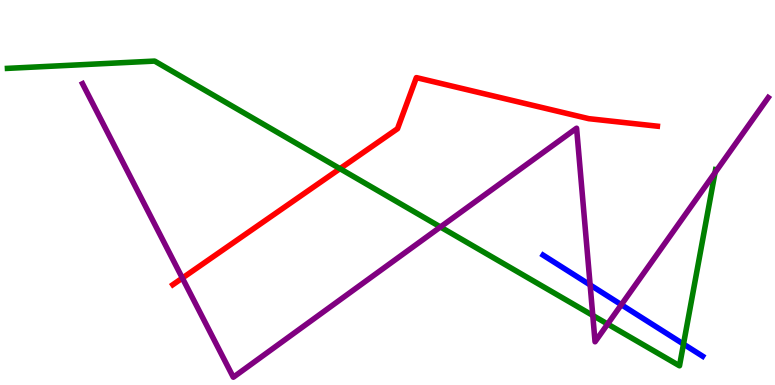[{'lines': ['blue', 'red'], 'intersections': []}, {'lines': ['green', 'red'], 'intersections': [{'x': 4.39, 'y': 5.62}]}, {'lines': ['purple', 'red'], 'intersections': [{'x': 2.35, 'y': 2.78}]}, {'lines': ['blue', 'green'], 'intersections': [{'x': 8.82, 'y': 1.06}]}, {'lines': ['blue', 'purple'], 'intersections': [{'x': 7.61, 'y': 2.6}, {'x': 8.02, 'y': 2.09}]}, {'lines': ['green', 'purple'], 'intersections': [{'x': 5.68, 'y': 4.1}, {'x': 7.65, 'y': 1.81}, {'x': 7.84, 'y': 1.58}, {'x': 9.23, 'y': 5.52}]}]